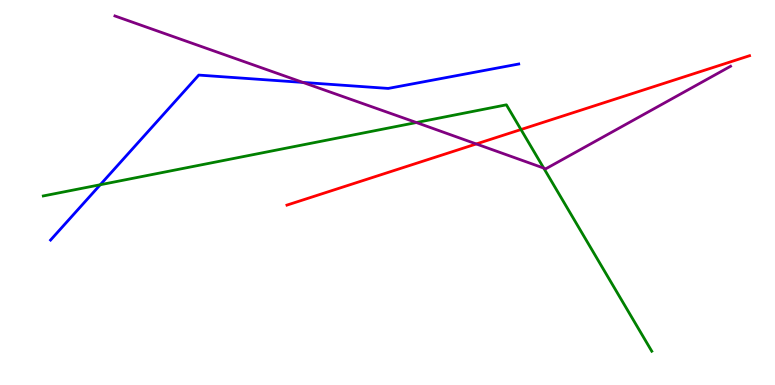[{'lines': ['blue', 'red'], 'intersections': []}, {'lines': ['green', 'red'], 'intersections': [{'x': 6.72, 'y': 6.64}]}, {'lines': ['purple', 'red'], 'intersections': [{'x': 6.15, 'y': 6.26}]}, {'lines': ['blue', 'green'], 'intersections': [{'x': 1.29, 'y': 5.2}]}, {'lines': ['blue', 'purple'], 'intersections': [{'x': 3.91, 'y': 7.86}]}, {'lines': ['green', 'purple'], 'intersections': [{'x': 5.37, 'y': 6.82}, {'x': 7.02, 'y': 5.63}]}]